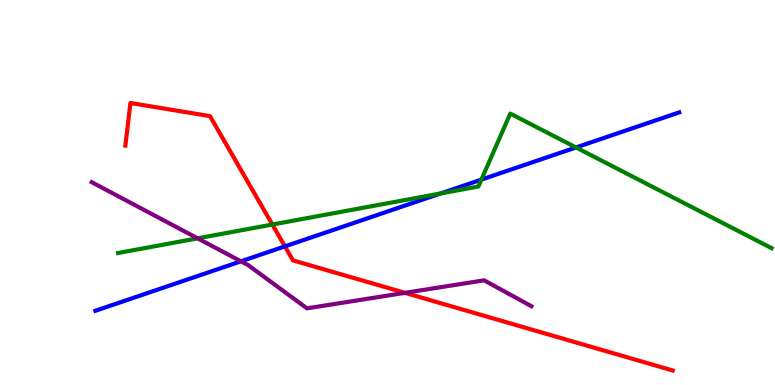[{'lines': ['blue', 'red'], 'intersections': [{'x': 3.68, 'y': 3.6}]}, {'lines': ['green', 'red'], 'intersections': [{'x': 3.51, 'y': 4.17}]}, {'lines': ['purple', 'red'], 'intersections': [{'x': 5.23, 'y': 2.39}]}, {'lines': ['blue', 'green'], 'intersections': [{'x': 5.68, 'y': 4.97}, {'x': 6.21, 'y': 5.34}, {'x': 7.43, 'y': 6.17}]}, {'lines': ['blue', 'purple'], 'intersections': [{'x': 3.11, 'y': 3.21}]}, {'lines': ['green', 'purple'], 'intersections': [{'x': 2.55, 'y': 3.81}]}]